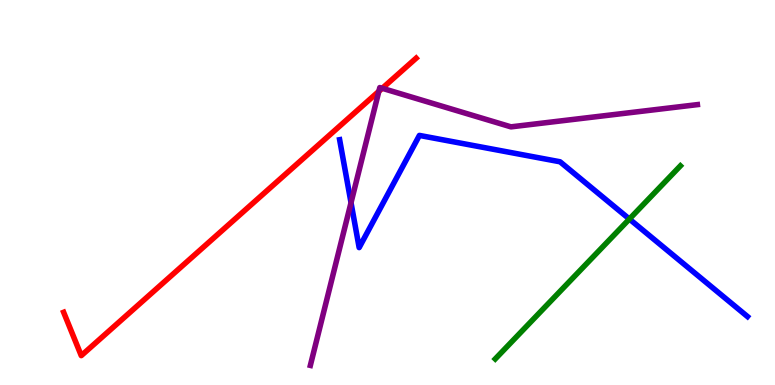[{'lines': ['blue', 'red'], 'intersections': []}, {'lines': ['green', 'red'], 'intersections': []}, {'lines': ['purple', 'red'], 'intersections': [{'x': 4.89, 'y': 7.63}, {'x': 4.93, 'y': 7.71}]}, {'lines': ['blue', 'green'], 'intersections': [{'x': 8.12, 'y': 4.31}]}, {'lines': ['blue', 'purple'], 'intersections': [{'x': 4.53, 'y': 4.74}]}, {'lines': ['green', 'purple'], 'intersections': []}]